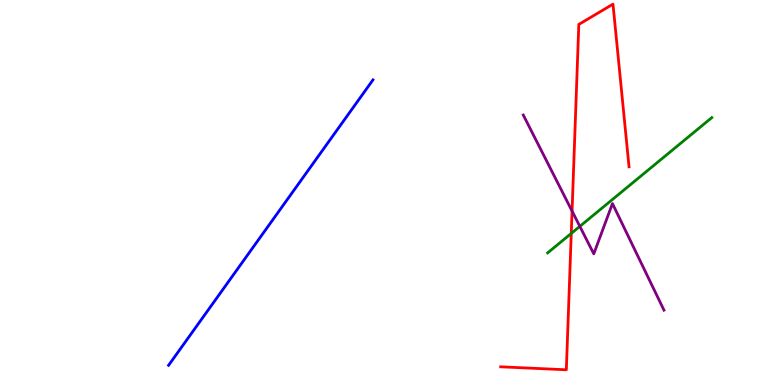[{'lines': ['blue', 'red'], 'intersections': []}, {'lines': ['green', 'red'], 'intersections': [{'x': 7.37, 'y': 3.94}]}, {'lines': ['purple', 'red'], 'intersections': [{'x': 7.38, 'y': 4.52}]}, {'lines': ['blue', 'green'], 'intersections': []}, {'lines': ['blue', 'purple'], 'intersections': []}, {'lines': ['green', 'purple'], 'intersections': [{'x': 7.48, 'y': 4.12}]}]